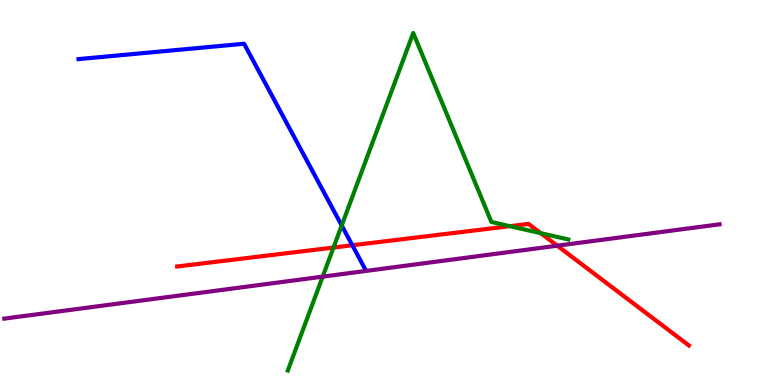[{'lines': ['blue', 'red'], 'intersections': [{'x': 4.55, 'y': 3.63}]}, {'lines': ['green', 'red'], 'intersections': [{'x': 4.3, 'y': 3.57}, {'x': 6.58, 'y': 4.13}, {'x': 6.98, 'y': 3.94}]}, {'lines': ['purple', 'red'], 'intersections': [{'x': 7.19, 'y': 3.62}]}, {'lines': ['blue', 'green'], 'intersections': [{'x': 4.41, 'y': 4.14}]}, {'lines': ['blue', 'purple'], 'intersections': []}, {'lines': ['green', 'purple'], 'intersections': [{'x': 4.16, 'y': 2.81}]}]